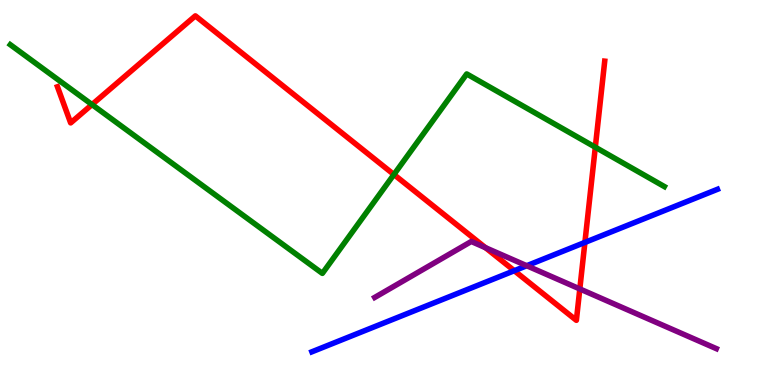[{'lines': ['blue', 'red'], 'intersections': [{'x': 6.64, 'y': 2.97}, {'x': 7.55, 'y': 3.7}]}, {'lines': ['green', 'red'], 'intersections': [{'x': 1.19, 'y': 7.28}, {'x': 5.08, 'y': 5.47}, {'x': 7.68, 'y': 6.18}]}, {'lines': ['purple', 'red'], 'intersections': [{'x': 6.26, 'y': 3.57}, {'x': 7.48, 'y': 2.5}]}, {'lines': ['blue', 'green'], 'intersections': []}, {'lines': ['blue', 'purple'], 'intersections': [{'x': 6.8, 'y': 3.1}]}, {'lines': ['green', 'purple'], 'intersections': []}]